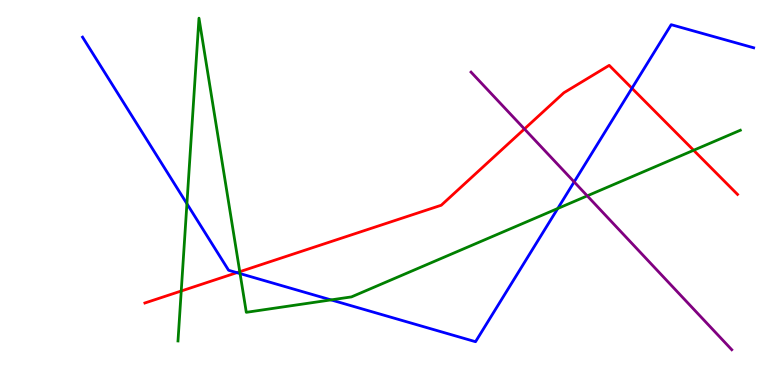[{'lines': ['blue', 'red'], 'intersections': [{'x': 3.06, 'y': 2.92}, {'x': 8.15, 'y': 7.71}]}, {'lines': ['green', 'red'], 'intersections': [{'x': 2.34, 'y': 2.44}, {'x': 3.09, 'y': 2.94}, {'x': 8.95, 'y': 6.1}]}, {'lines': ['purple', 'red'], 'intersections': [{'x': 6.77, 'y': 6.65}]}, {'lines': ['blue', 'green'], 'intersections': [{'x': 2.41, 'y': 4.71}, {'x': 3.1, 'y': 2.89}, {'x': 4.27, 'y': 2.21}, {'x': 7.2, 'y': 4.58}]}, {'lines': ['blue', 'purple'], 'intersections': [{'x': 7.41, 'y': 5.27}]}, {'lines': ['green', 'purple'], 'intersections': [{'x': 7.58, 'y': 4.91}]}]